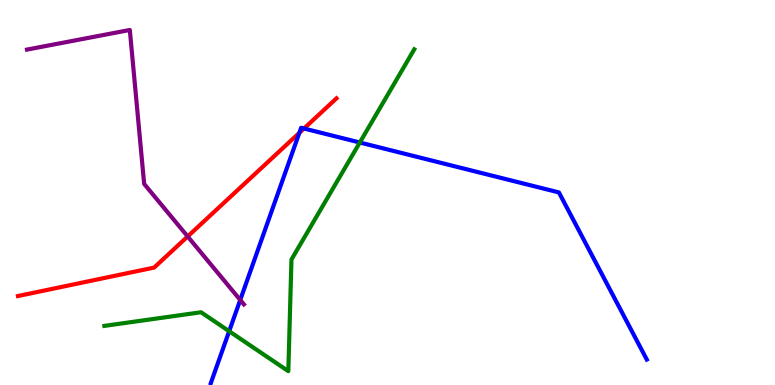[{'lines': ['blue', 'red'], 'intersections': [{'x': 3.86, 'y': 6.55}, {'x': 3.92, 'y': 6.66}]}, {'lines': ['green', 'red'], 'intersections': []}, {'lines': ['purple', 'red'], 'intersections': [{'x': 2.42, 'y': 3.86}]}, {'lines': ['blue', 'green'], 'intersections': [{'x': 2.96, 'y': 1.4}, {'x': 4.64, 'y': 6.3}]}, {'lines': ['blue', 'purple'], 'intersections': [{'x': 3.1, 'y': 2.21}]}, {'lines': ['green', 'purple'], 'intersections': []}]